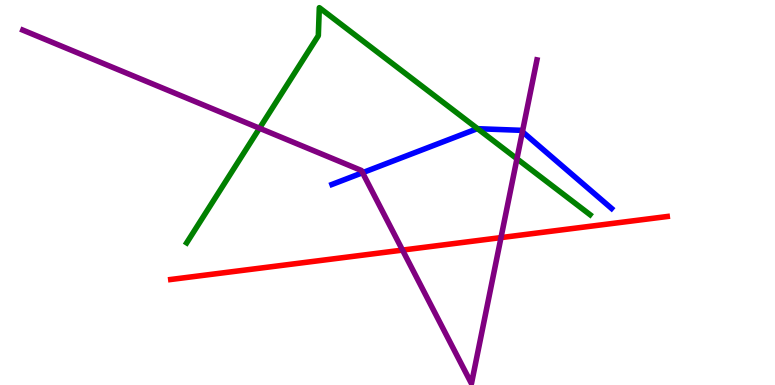[{'lines': ['blue', 'red'], 'intersections': []}, {'lines': ['green', 'red'], 'intersections': []}, {'lines': ['purple', 'red'], 'intersections': [{'x': 5.19, 'y': 3.5}, {'x': 6.46, 'y': 3.83}]}, {'lines': ['blue', 'green'], 'intersections': [{'x': 6.16, 'y': 6.66}]}, {'lines': ['blue', 'purple'], 'intersections': [{'x': 4.68, 'y': 5.51}, {'x': 6.74, 'y': 6.58}]}, {'lines': ['green', 'purple'], 'intersections': [{'x': 3.35, 'y': 6.67}, {'x': 6.67, 'y': 5.88}]}]